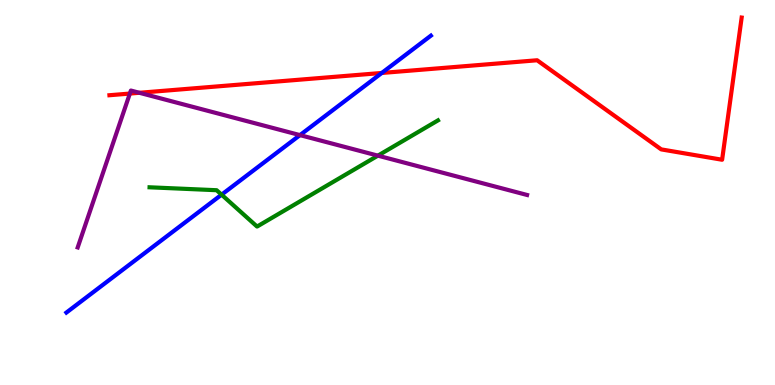[{'lines': ['blue', 'red'], 'intersections': [{'x': 4.93, 'y': 8.1}]}, {'lines': ['green', 'red'], 'intersections': []}, {'lines': ['purple', 'red'], 'intersections': [{'x': 1.68, 'y': 7.57}, {'x': 1.8, 'y': 7.59}]}, {'lines': ['blue', 'green'], 'intersections': [{'x': 2.86, 'y': 4.94}]}, {'lines': ['blue', 'purple'], 'intersections': [{'x': 3.87, 'y': 6.49}]}, {'lines': ['green', 'purple'], 'intersections': [{'x': 4.88, 'y': 5.96}]}]